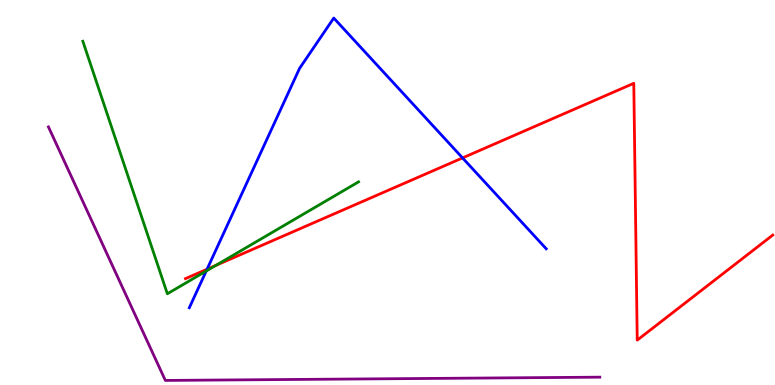[{'lines': ['blue', 'red'], 'intersections': [{'x': 2.67, 'y': 3.01}, {'x': 5.97, 'y': 5.9}]}, {'lines': ['green', 'red'], 'intersections': [{'x': 2.79, 'y': 3.11}]}, {'lines': ['purple', 'red'], 'intersections': []}, {'lines': ['blue', 'green'], 'intersections': [{'x': 2.66, 'y': 2.96}]}, {'lines': ['blue', 'purple'], 'intersections': []}, {'lines': ['green', 'purple'], 'intersections': []}]